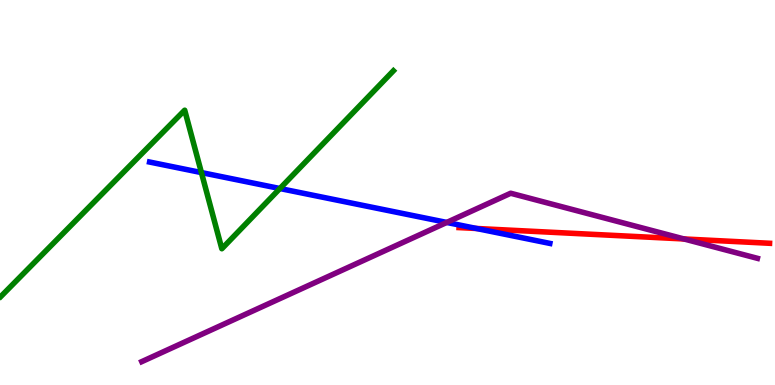[{'lines': ['blue', 'red'], 'intersections': [{'x': 6.15, 'y': 4.07}]}, {'lines': ['green', 'red'], 'intersections': []}, {'lines': ['purple', 'red'], 'intersections': [{'x': 8.83, 'y': 3.79}]}, {'lines': ['blue', 'green'], 'intersections': [{'x': 2.6, 'y': 5.52}, {'x': 3.61, 'y': 5.1}]}, {'lines': ['blue', 'purple'], 'intersections': [{'x': 5.76, 'y': 4.22}]}, {'lines': ['green', 'purple'], 'intersections': []}]